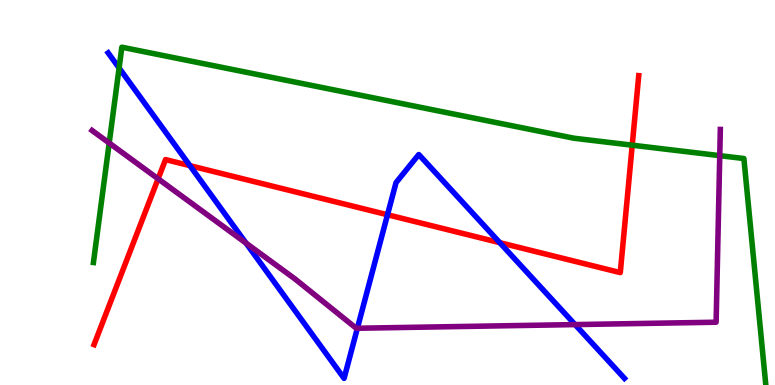[{'lines': ['blue', 'red'], 'intersections': [{'x': 2.45, 'y': 5.7}, {'x': 5.0, 'y': 4.42}, {'x': 6.45, 'y': 3.7}]}, {'lines': ['green', 'red'], 'intersections': [{'x': 8.16, 'y': 6.23}]}, {'lines': ['purple', 'red'], 'intersections': [{'x': 2.04, 'y': 5.36}]}, {'lines': ['blue', 'green'], 'intersections': [{'x': 1.54, 'y': 8.23}]}, {'lines': ['blue', 'purple'], 'intersections': [{'x': 3.18, 'y': 3.68}, {'x': 4.61, 'y': 1.47}, {'x': 7.42, 'y': 1.57}]}, {'lines': ['green', 'purple'], 'intersections': [{'x': 1.41, 'y': 6.29}, {'x': 9.29, 'y': 5.96}]}]